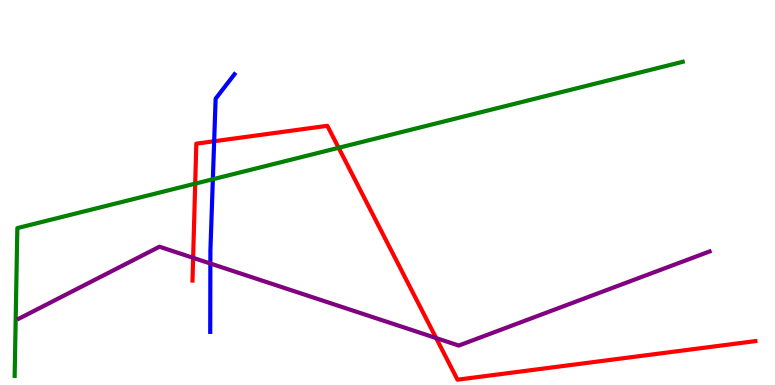[{'lines': ['blue', 'red'], 'intersections': [{'x': 2.76, 'y': 6.33}]}, {'lines': ['green', 'red'], 'intersections': [{'x': 2.52, 'y': 5.23}, {'x': 4.37, 'y': 6.16}]}, {'lines': ['purple', 'red'], 'intersections': [{'x': 2.49, 'y': 3.3}, {'x': 5.63, 'y': 1.22}]}, {'lines': ['blue', 'green'], 'intersections': [{'x': 2.75, 'y': 5.34}]}, {'lines': ['blue', 'purple'], 'intersections': [{'x': 2.71, 'y': 3.16}]}, {'lines': ['green', 'purple'], 'intersections': []}]